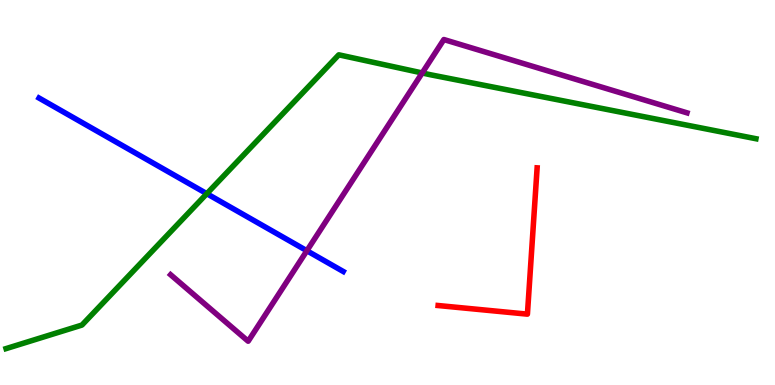[{'lines': ['blue', 'red'], 'intersections': []}, {'lines': ['green', 'red'], 'intersections': []}, {'lines': ['purple', 'red'], 'intersections': []}, {'lines': ['blue', 'green'], 'intersections': [{'x': 2.67, 'y': 4.97}]}, {'lines': ['blue', 'purple'], 'intersections': [{'x': 3.96, 'y': 3.49}]}, {'lines': ['green', 'purple'], 'intersections': [{'x': 5.45, 'y': 8.1}]}]